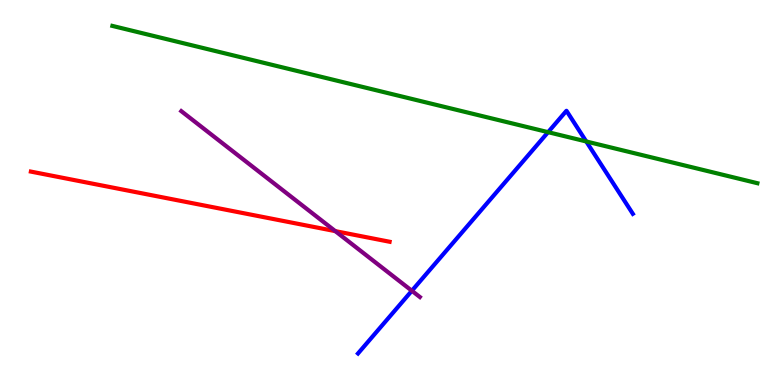[{'lines': ['blue', 'red'], 'intersections': []}, {'lines': ['green', 'red'], 'intersections': []}, {'lines': ['purple', 'red'], 'intersections': [{'x': 4.33, 'y': 4.0}]}, {'lines': ['blue', 'green'], 'intersections': [{'x': 7.07, 'y': 6.57}, {'x': 7.56, 'y': 6.33}]}, {'lines': ['blue', 'purple'], 'intersections': [{'x': 5.31, 'y': 2.45}]}, {'lines': ['green', 'purple'], 'intersections': []}]